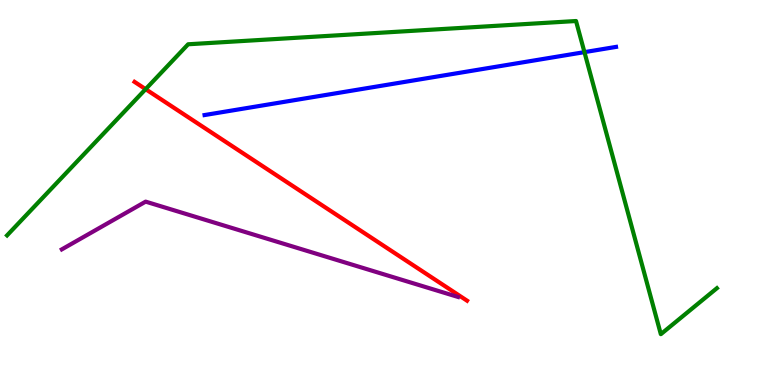[{'lines': ['blue', 'red'], 'intersections': []}, {'lines': ['green', 'red'], 'intersections': [{'x': 1.88, 'y': 7.68}]}, {'lines': ['purple', 'red'], 'intersections': []}, {'lines': ['blue', 'green'], 'intersections': [{'x': 7.54, 'y': 8.65}]}, {'lines': ['blue', 'purple'], 'intersections': []}, {'lines': ['green', 'purple'], 'intersections': []}]